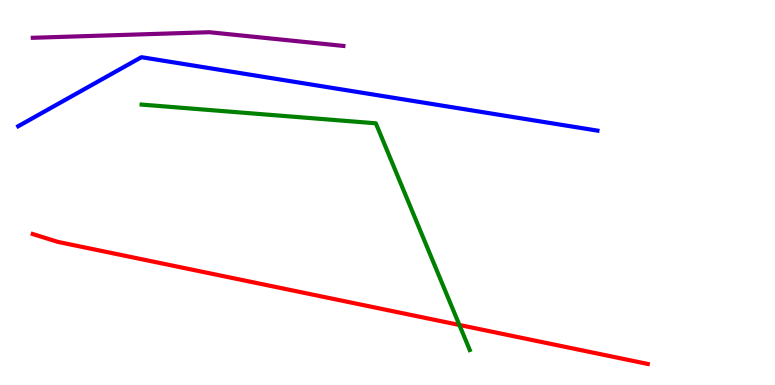[{'lines': ['blue', 'red'], 'intersections': []}, {'lines': ['green', 'red'], 'intersections': [{'x': 5.93, 'y': 1.56}]}, {'lines': ['purple', 'red'], 'intersections': []}, {'lines': ['blue', 'green'], 'intersections': []}, {'lines': ['blue', 'purple'], 'intersections': []}, {'lines': ['green', 'purple'], 'intersections': []}]